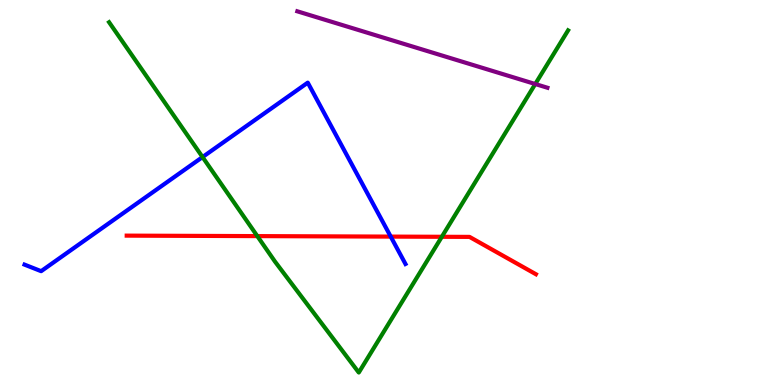[{'lines': ['blue', 'red'], 'intersections': [{'x': 5.04, 'y': 3.85}]}, {'lines': ['green', 'red'], 'intersections': [{'x': 3.32, 'y': 3.87}, {'x': 5.7, 'y': 3.85}]}, {'lines': ['purple', 'red'], 'intersections': []}, {'lines': ['blue', 'green'], 'intersections': [{'x': 2.61, 'y': 5.92}]}, {'lines': ['blue', 'purple'], 'intersections': []}, {'lines': ['green', 'purple'], 'intersections': [{'x': 6.91, 'y': 7.82}]}]